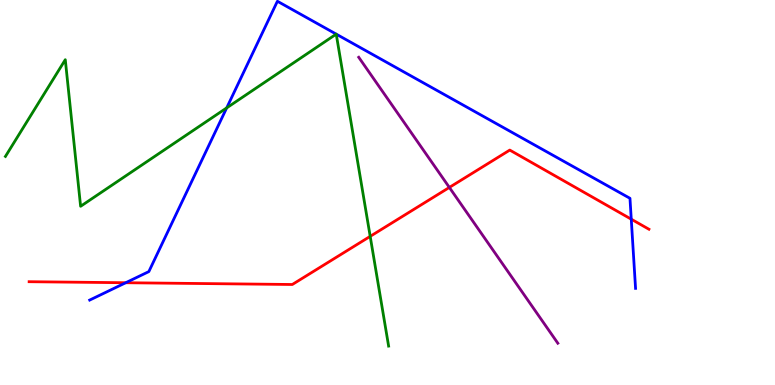[{'lines': ['blue', 'red'], 'intersections': [{'x': 1.62, 'y': 2.66}, {'x': 8.15, 'y': 4.31}]}, {'lines': ['green', 'red'], 'intersections': [{'x': 4.78, 'y': 3.86}]}, {'lines': ['purple', 'red'], 'intersections': [{'x': 5.8, 'y': 5.13}]}, {'lines': ['blue', 'green'], 'intersections': [{'x': 2.93, 'y': 7.2}, {'x': 4.34, 'y': 9.11}, {'x': 4.34, 'y': 9.11}]}, {'lines': ['blue', 'purple'], 'intersections': []}, {'lines': ['green', 'purple'], 'intersections': []}]